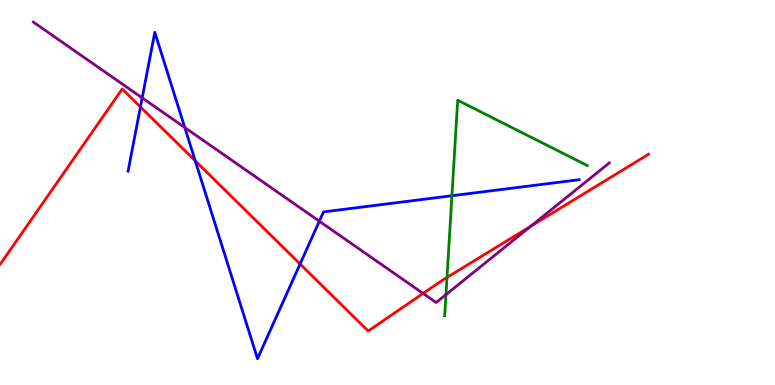[{'lines': ['blue', 'red'], 'intersections': [{'x': 1.81, 'y': 7.22}, {'x': 2.52, 'y': 5.82}, {'x': 3.87, 'y': 3.14}]}, {'lines': ['green', 'red'], 'intersections': [{'x': 5.77, 'y': 2.79}]}, {'lines': ['purple', 'red'], 'intersections': [{'x': 5.46, 'y': 2.38}, {'x': 6.85, 'y': 4.13}]}, {'lines': ['blue', 'green'], 'intersections': [{'x': 5.83, 'y': 4.92}]}, {'lines': ['blue', 'purple'], 'intersections': [{'x': 1.83, 'y': 7.46}, {'x': 2.38, 'y': 6.69}, {'x': 4.12, 'y': 4.25}]}, {'lines': ['green', 'purple'], 'intersections': [{'x': 5.75, 'y': 2.35}]}]